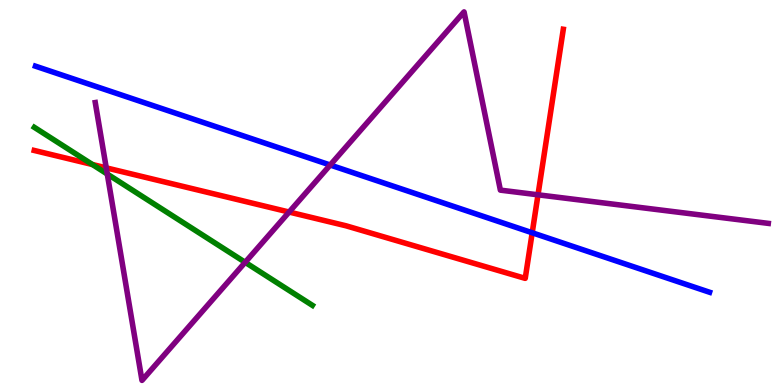[{'lines': ['blue', 'red'], 'intersections': [{'x': 6.87, 'y': 3.95}]}, {'lines': ['green', 'red'], 'intersections': [{'x': 1.19, 'y': 5.73}]}, {'lines': ['purple', 'red'], 'intersections': [{'x': 1.37, 'y': 5.64}, {'x': 3.73, 'y': 4.49}, {'x': 6.94, 'y': 4.94}]}, {'lines': ['blue', 'green'], 'intersections': []}, {'lines': ['blue', 'purple'], 'intersections': [{'x': 4.26, 'y': 5.71}]}, {'lines': ['green', 'purple'], 'intersections': [{'x': 1.38, 'y': 5.48}, {'x': 3.16, 'y': 3.19}]}]